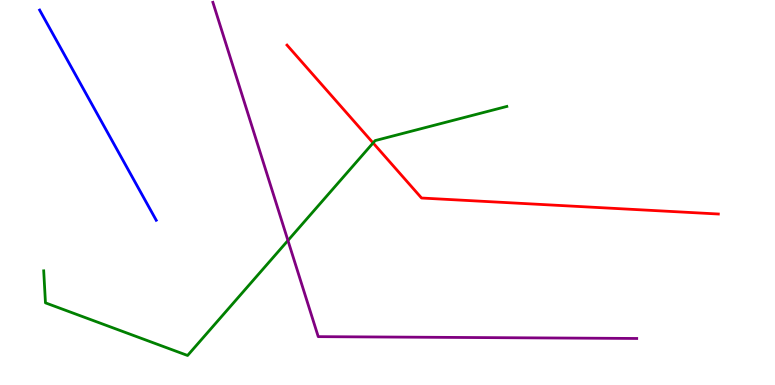[{'lines': ['blue', 'red'], 'intersections': []}, {'lines': ['green', 'red'], 'intersections': [{'x': 4.81, 'y': 6.29}]}, {'lines': ['purple', 'red'], 'intersections': []}, {'lines': ['blue', 'green'], 'intersections': []}, {'lines': ['blue', 'purple'], 'intersections': []}, {'lines': ['green', 'purple'], 'intersections': [{'x': 3.72, 'y': 3.75}]}]